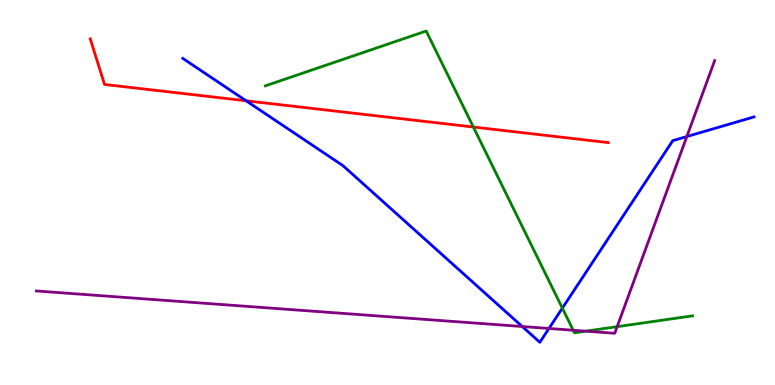[{'lines': ['blue', 'red'], 'intersections': [{'x': 3.18, 'y': 7.38}]}, {'lines': ['green', 'red'], 'intersections': [{'x': 6.11, 'y': 6.7}]}, {'lines': ['purple', 'red'], 'intersections': []}, {'lines': ['blue', 'green'], 'intersections': [{'x': 7.26, 'y': 2.0}]}, {'lines': ['blue', 'purple'], 'intersections': [{'x': 6.74, 'y': 1.52}, {'x': 7.08, 'y': 1.47}, {'x': 8.86, 'y': 6.45}]}, {'lines': ['green', 'purple'], 'intersections': [{'x': 7.4, 'y': 1.42}, {'x': 7.56, 'y': 1.4}, {'x': 7.96, 'y': 1.52}]}]